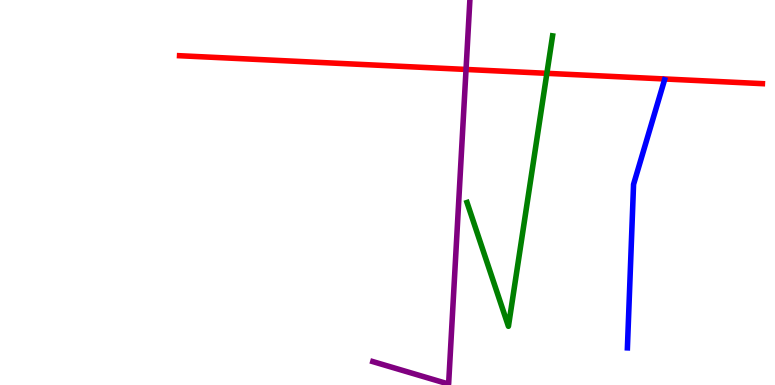[{'lines': ['blue', 'red'], 'intersections': []}, {'lines': ['green', 'red'], 'intersections': [{'x': 7.06, 'y': 8.1}]}, {'lines': ['purple', 'red'], 'intersections': [{'x': 6.01, 'y': 8.2}]}, {'lines': ['blue', 'green'], 'intersections': []}, {'lines': ['blue', 'purple'], 'intersections': []}, {'lines': ['green', 'purple'], 'intersections': []}]